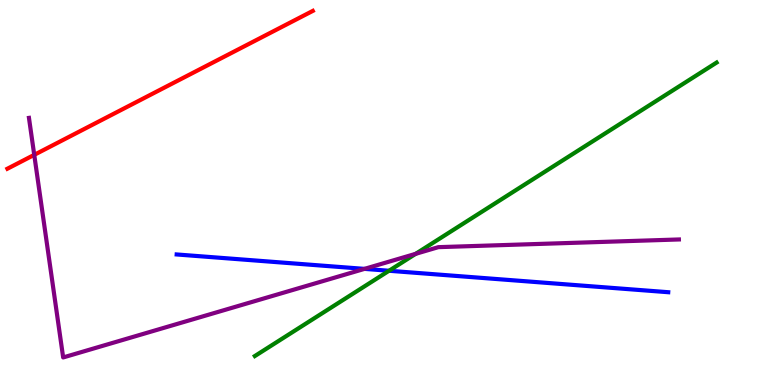[{'lines': ['blue', 'red'], 'intersections': []}, {'lines': ['green', 'red'], 'intersections': []}, {'lines': ['purple', 'red'], 'intersections': [{'x': 0.442, 'y': 5.98}]}, {'lines': ['blue', 'green'], 'intersections': [{'x': 5.02, 'y': 2.97}]}, {'lines': ['blue', 'purple'], 'intersections': [{'x': 4.7, 'y': 3.02}]}, {'lines': ['green', 'purple'], 'intersections': [{'x': 5.36, 'y': 3.41}]}]